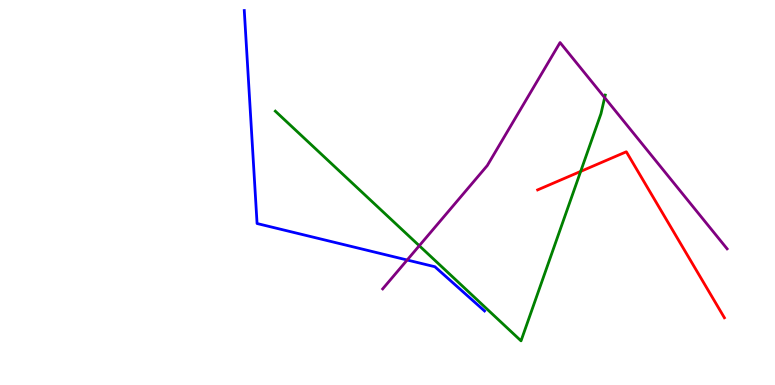[{'lines': ['blue', 'red'], 'intersections': []}, {'lines': ['green', 'red'], 'intersections': [{'x': 7.49, 'y': 5.55}]}, {'lines': ['purple', 'red'], 'intersections': []}, {'lines': ['blue', 'green'], 'intersections': []}, {'lines': ['blue', 'purple'], 'intersections': [{'x': 5.25, 'y': 3.25}]}, {'lines': ['green', 'purple'], 'intersections': [{'x': 5.41, 'y': 3.62}, {'x': 7.8, 'y': 7.46}]}]